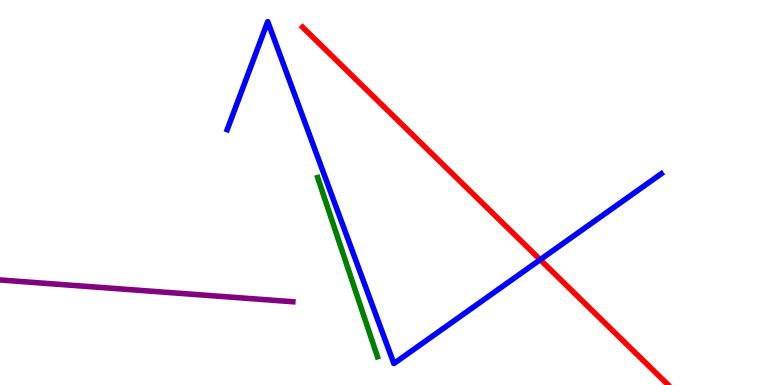[{'lines': ['blue', 'red'], 'intersections': [{'x': 6.97, 'y': 3.25}]}, {'lines': ['green', 'red'], 'intersections': []}, {'lines': ['purple', 'red'], 'intersections': []}, {'lines': ['blue', 'green'], 'intersections': []}, {'lines': ['blue', 'purple'], 'intersections': []}, {'lines': ['green', 'purple'], 'intersections': []}]